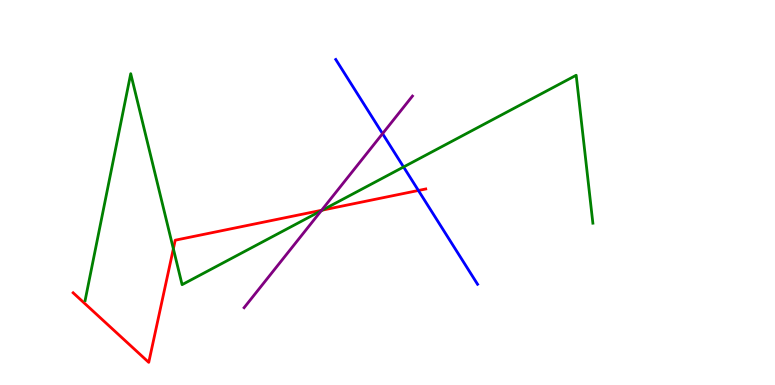[{'lines': ['blue', 'red'], 'intersections': [{'x': 5.4, 'y': 5.05}]}, {'lines': ['green', 'red'], 'intersections': [{'x': 2.24, 'y': 3.54}, {'x': 4.16, 'y': 4.54}]}, {'lines': ['purple', 'red'], 'intersections': [{'x': 4.15, 'y': 4.54}]}, {'lines': ['blue', 'green'], 'intersections': [{'x': 5.21, 'y': 5.66}]}, {'lines': ['blue', 'purple'], 'intersections': [{'x': 4.94, 'y': 6.53}]}, {'lines': ['green', 'purple'], 'intersections': [{'x': 4.15, 'y': 4.53}]}]